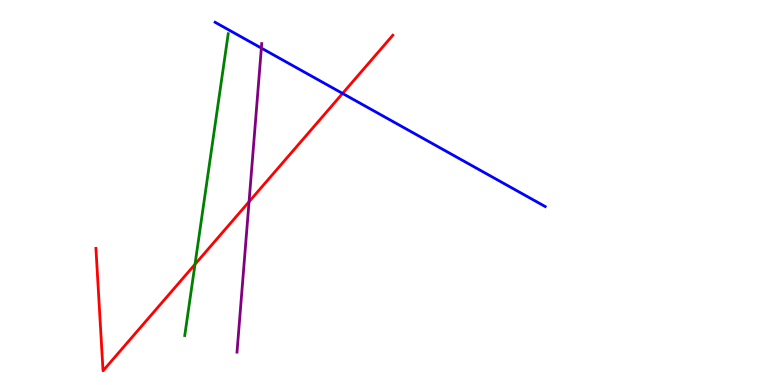[{'lines': ['blue', 'red'], 'intersections': [{'x': 4.42, 'y': 7.57}]}, {'lines': ['green', 'red'], 'intersections': [{'x': 2.52, 'y': 3.13}]}, {'lines': ['purple', 'red'], 'intersections': [{'x': 3.21, 'y': 4.76}]}, {'lines': ['blue', 'green'], 'intersections': []}, {'lines': ['blue', 'purple'], 'intersections': [{'x': 3.37, 'y': 8.75}]}, {'lines': ['green', 'purple'], 'intersections': []}]